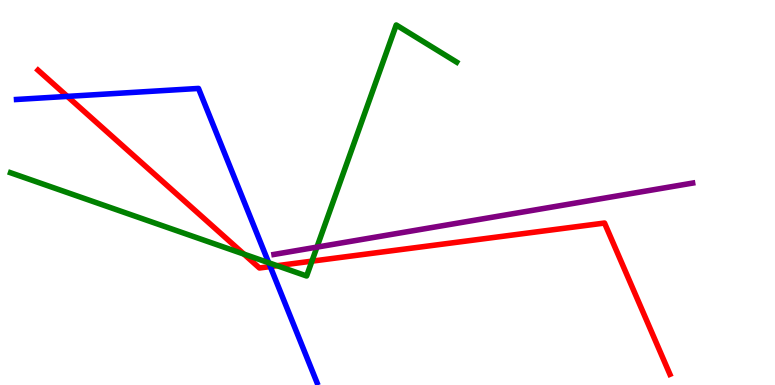[{'lines': ['blue', 'red'], 'intersections': [{'x': 0.869, 'y': 7.5}, {'x': 3.49, 'y': 3.08}]}, {'lines': ['green', 'red'], 'intersections': [{'x': 3.15, 'y': 3.4}, {'x': 3.58, 'y': 3.1}, {'x': 4.02, 'y': 3.22}]}, {'lines': ['purple', 'red'], 'intersections': []}, {'lines': ['blue', 'green'], 'intersections': [{'x': 3.47, 'y': 3.17}]}, {'lines': ['blue', 'purple'], 'intersections': []}, {'lines': ['green', 'purple'], 'intersections': [{'x': 4.09, 'y': 3.58}]}]